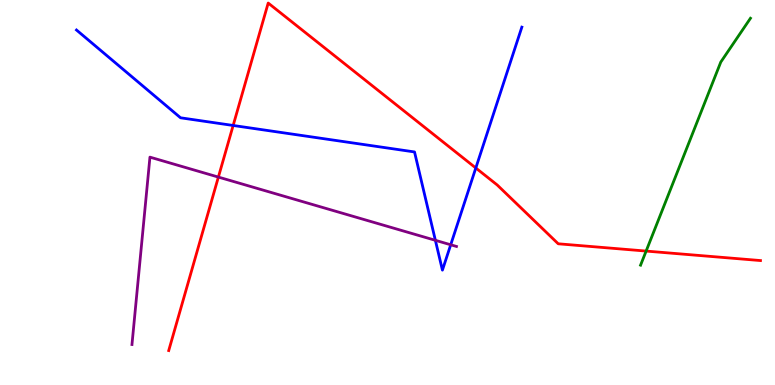[{'lines': ['blue', 'red'], 'intersections': [{'x': 3.01, 'y': 6.74}, {'x': 6.14, 'y': 5.64}]}, {'lines': ['green', 'red'], 'intersections': [{'x': 8.34, 'y': 3.48}]}, {'lines': ['purple', 'red'], 'intersections': [{'x': 2.82, 'y': 5.4}]}, {'lines': ['blue', 'green'], 'intersections': []}, {'lines': ['blue', 'purple'], 'intersections': [{'x': 5.62, 'y': 3.76}, {'x': 5.82, 'y': 3.64}]}, {'lines': ['green', 'purple'], 'intersections': []}]